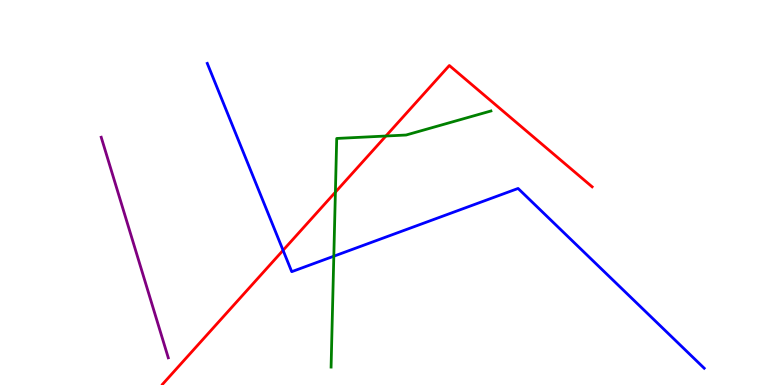[{'lines': ['blue', 'red'], 'intersections': [{'x': 3.65, 'y': 3.5}]}, {'lines': ['green', 'red'], 'intersections': [{'x': 4.33, 'y': 5.01}, {'x': 4.98, 'y': 6.47}]}, {'lines': ['purple', 'red'], 'intersections': []}, {'lines': ['blue', 'green'], 'intersections': [{'x': 4.31, 'y': 3.35}]}, {'lines': ['blue', 'purple'], 'intersections': []}, {'lines': ['green', 'purple'], 'intersections': []}]